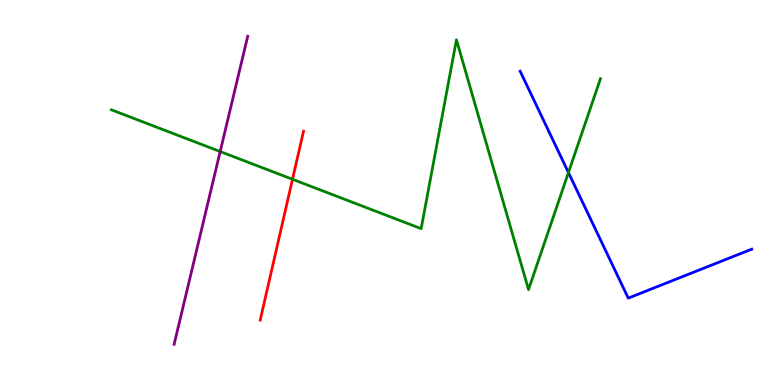[{'lines': ['blue', 'red'], 'intersections': []}, {'lines': ['green', 'red'], 'intersections': [{'x': 3.77, 'y': 5.34}]}, {'lines': ['purple', 'red'], 'intersections': []}, {'lines': ['blue', 'green'], 'intersections': [{'x': 7.33, 'y': 5.52}]}, {'lines': ['blue', 'purple'], 'intersections': []}, {'lines': ['green', 'purple'], 'intersections': [{'x': 2.84, 'y': 6.06}]}]